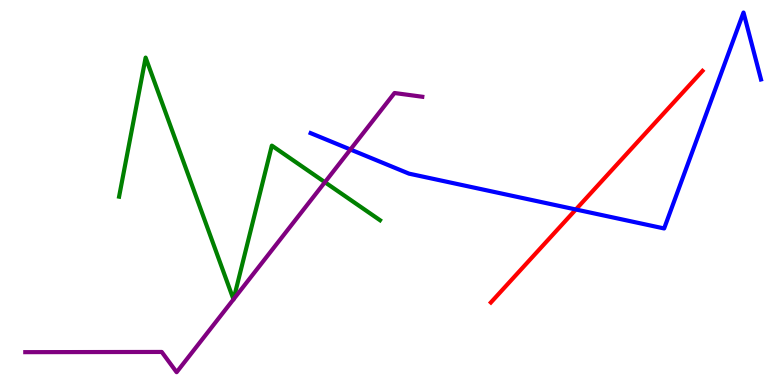[{'lines': ['blue', 'red'], 'intersections': [{'x': 7.43, 'y': 4.56}]}, {'lines': ['green', 'red'], 'intersections': []}, {'lines': ['purple', 'red'], 'intersections': []}, {'lines': ['blue', 'green'], 'intersections': []}, {'lines': ['blue', 'purple'], 'intersections': [{'x': 4.52, 'y': 6.12}]}, {'lines': ['green', 'purple'], 'intersections': [{'x': 3.01, 'y': 2.22}, {'x': 3.01, 'y': 2.23}, {'x': 4.19, 'y': 5.27}]}]